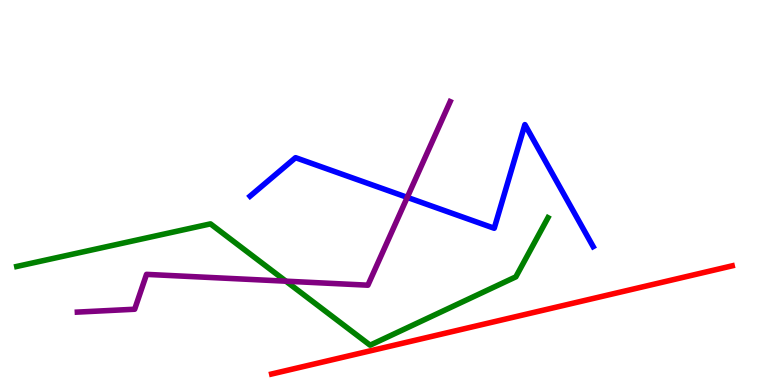[{'lines': ['blue', 'red'], 'intersections': []}, {'lines': ['green', 'red'], 'intersections': []}, {'lines': ['purple', 'red'], 'intersections': []}, {'lines': ['blue', 'green'], 'intersections': []}, {'lines': ['blue', 'purple'], 'intersections': [{'x': 5.25, 'y': 4.87}]}, {'lines': ['green', 'purple'], 'intersections': [{'x': 3.69, 'y': 2.7}]}]